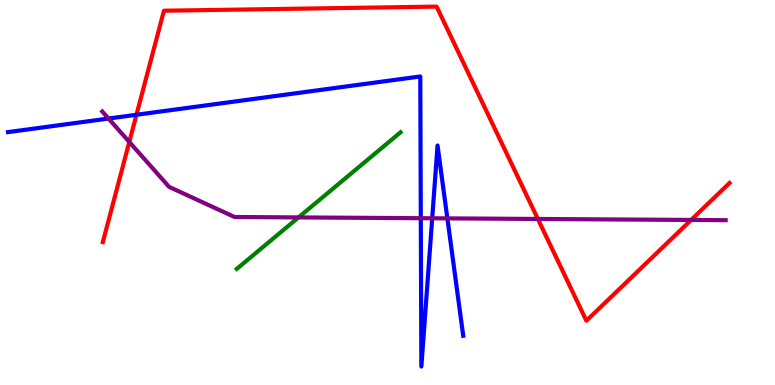[{'lines': ['blue', 'red'], 'intersections': [{'x': 1.76, 'y': 7.02}]}, {'lines': ['green', 'red'], 'intersections': []}, {'lines': ['purple', 'red'], 'intersections': [{'x': 1.67, 'y': 6.31}, {'x': 6.94, 'y': 4.31}, {'x': 8.92, 'y': 4.29}]}, {'lines': ['blue', 'green'], 'intersections': []}, {'lines': ['blue', 'purple'], 'intersections': [{'x': 1.4, 'y': 6.92}, {'x': 5.43, 'y': 4.33}, {'x': 5.58, 'y': 4.33}, {'x': 5.77, 'y': 4.33}]}, {'lines': ['green', 'purple'], 'intersections': [{'x': 3.85, 'y': 4.35}]}]